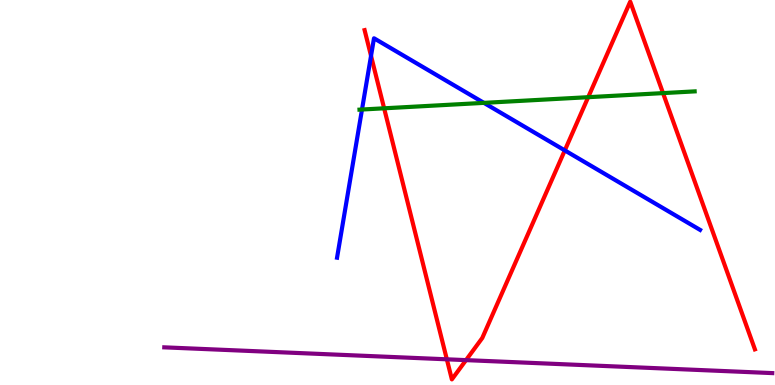[{'lines': ['blue', 'red'], 'intersections': [{'x': 4.79, 'y': 8.55}, {'x': 7.29, 'y': 6.09}]}, {'lines': ['green', 'red'], 'intersections': [{'x': 4.96, 'y': 7.19}, {'x': 7.59, 'y': 7.48}, {'x': 8.56, 'y': 7.58}]}, {'lines': ['purple', 'red'], 'intersections': [{'x': 5.77, 'y': 0.667}, {'x': 6.01, 'y': 0.646}]}, {'lines': ['blue', 'green'], 'intersections': [{'x': 4.67, 'y': 7.16}, {'x': 6.24, 'y': 7.33}]}, {'lines': ['blue', 'purple'], 'intersections': []}, {'lines': ['green', 'purple'], 'intersections': []}]